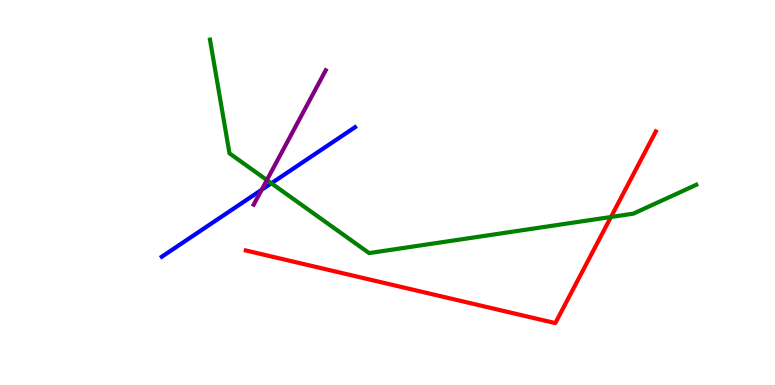[{'lines': ['blue', 'red'], 'intersections': []}, {'lines': ['green', 'red'], 'intersections': [{'x': 7.88, 'y': 4.36}]}, {'lines': ['purple', 'red'], 'intersections': []}, {'lines': ['blue', 'green'], 'intersections': [{'x': 3.5, 'y': 5.24}]}, {'lines': ['blue', 'purple'], 'intersections': [{'x': 3.38, 'y': 5.07}]}, {'lines': ['green', 'purple'], 'intersections': [{'x': 3.44, 'y': 5.32}]}]